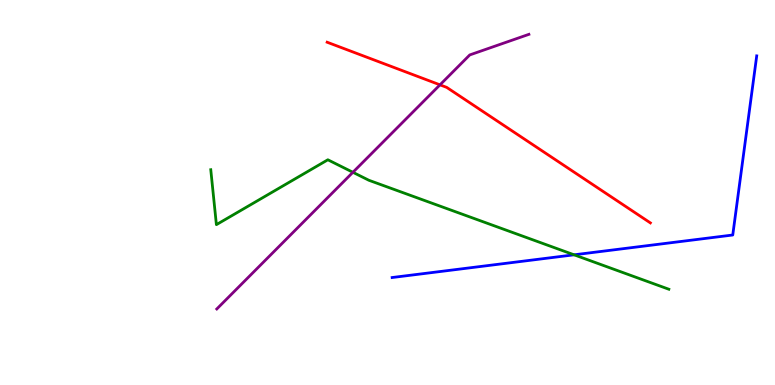[{'lines': ['blue', 'red'], 'intersections': []}, {'lines': ['green', 'red'], 'intersections': []}, {'lines': ['purple', 'red'], 'intersections': [{'x': 5.68, 'y': 7.8}]}, {'lines': ['blue', 'green'], 'intersections': [{'x': 7.41, 'y': 3.38}]}, {'lines': ['blue', 'purple'], 'intersections': []}, {'lines': ['green', 'purple'], 'intersections': [{'x': 4.55, 'y': 5.52}]}]